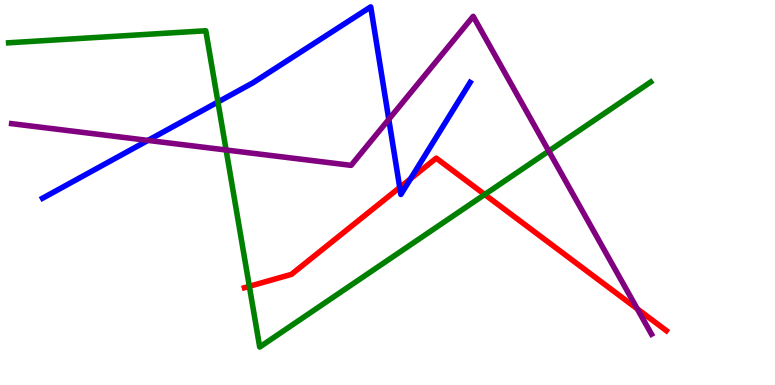[{'lines': ['blue', 'red'], 'intersections': [{'x': 5.16, 'y': 5.13}, {'x': 5.3, 'y': 5.36}]}, {'lines': ['green', 'red'], 'intersections': [{'x': 3.22, 'y': 2.56}, {'x': 6.25, 'y': 4.95}]}, {'lines': ['purple', 'red'], 'intersections': [{'x': 8.22, 'y': 1.98}]}, {'lines': ['blue', 'green'], 'intersections': [{'x': 2.81, 'y': 7.35}]}, {'lines': ['blue', 'purple'], 'intersections': [{'x': 1.91, 'y': 6.35}, {'x': 5.02, 'y': 6.9}]}, {'lines': ['green', 'purple'], 'intersections': [{'x': 2.92, 'y': 6.1}, {'x': 7.08, 'y': 6.08}]}]